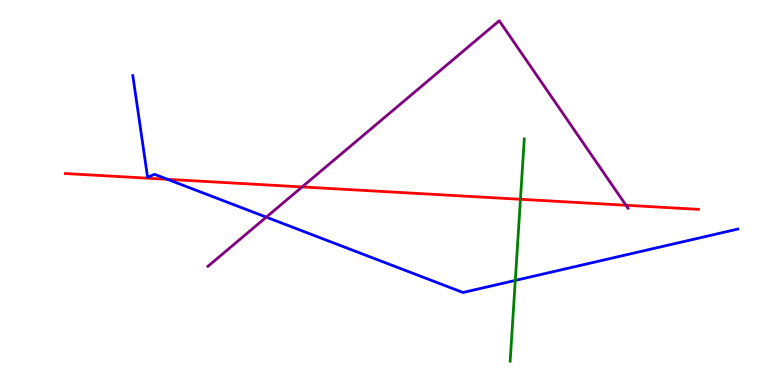[{'lines': ['blue', 'red'], 'intersections': [{'x': 2.16, 'y': 5.34}]}, {'lines': ['green', 'red'], 'intersections': [{'x': 6.72, 'y': 4.82}]}, {'lines': ['purple', 'red'], 'intersections': [{'x': 3.9, 'y': 5.14}, {'x': 8.08, 'y': 4.67}]}, {'lines': ['blue', 'green'], 'intersections': [{'x': 6.65, 'y': 2.72}]}, {'lines': ['blue', 'purple'], 'intersections': [{'x': 3.44, 'y': 4.36}]}, {'lines': ['green', 'purple'], 'intersections': []}]